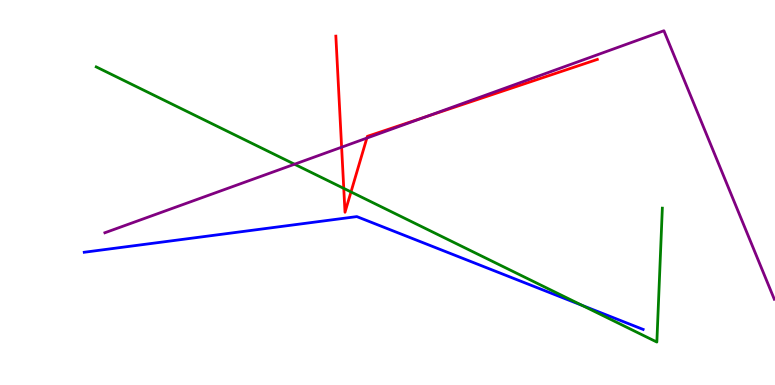[{'lines': ['blue', 'red'], 'intersections': []}, {'lines': ['green', 'red'], 'intersections': [{'x': 4.44, 'y': 5.11}, {'x': 4.53, 'y': 5.01}]}, {'lines': ['purple', 'red'], 'intersections': [{'x': 4.41, 'y': 6.18}, {'x': 4.73, 'y': 6.41}, {'x': 5.48, 'y': 6.96}]}, {'lines': ['blue', 'green'], 'intersections': [{'x': 7.51, 'y': 2.07}]}, {'lines': ['blue', 'purple'], 'intersections': []}, {'lines': ['green', 'purple'], 'intersections': [{'x': 3.8, 'y': 5.73}]}]